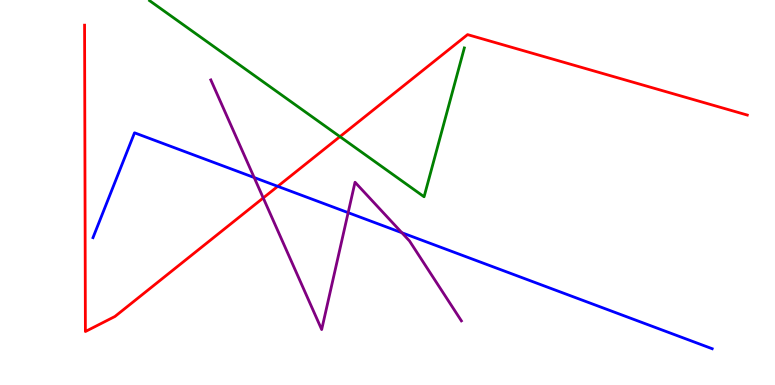[{'lines': ['blue', 'red'], 'intersections': [{'x': 3.58, 'y': 5.16}]}, {'lines': ['green', 'red'], 'intersections': [{'x': 4.39, 'y': 6.45}]}, {'lines': ['purple', 'red'], 'intersections': [{'x': 3.4, 'y': 4.86}]}, {'lines': ['blue', 'green'], 'intersections': []}, {'lines': ['blue', 'purple'], 'intersections': [{'x': 3.28, 'y': 5.39}, {'x': 4.49, 'y': 4.48}, {'x': 5.19, 'y': 3.96}]}, {'lines': ['green', 'purple'], 'intersections': []}]